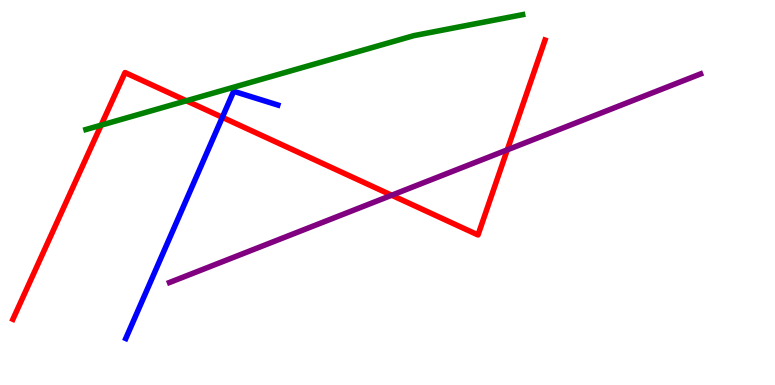[{'lines': ['blue', 'red'], 'intersections': [{'x': 2.87, 'y': 6.95}]}, {'lines': ['green', 'red'], 'intersections': [{'x': 1.3, 'y': 6.75}, {'x': 2.4, 'y': 7.38}]}, {'lines': ['purple', 'red'], 'intersections': [{'x': 5.05, 'y': 4.93}, {'x': 6.55, 'y': 6.11}]}, {'lines': ['blue', 'green'], 'intersections': []}, {'lines': ['blue', 'purple'], 'intersections': []}, {'lines': ['green', 'purple'], 'intersections': []}]